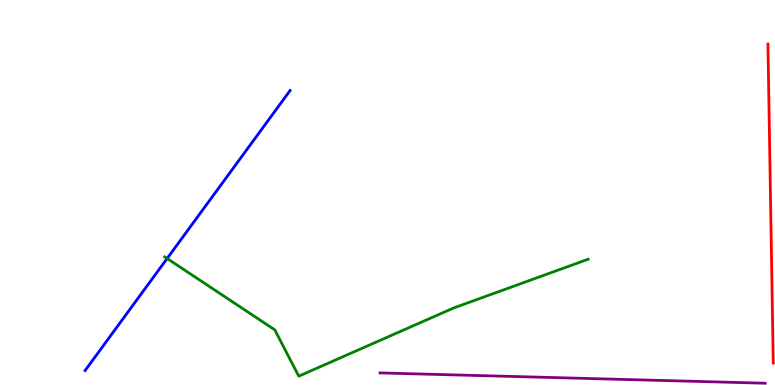[{'lines': ['blue', 'red'], 'intersections': []}, {'lines': ['green', 'red'], 'intersections': []}, {'lines': ['purple', 'red'], 'intersections': []}, {'lines': ['blue', 'green'], 'intersections': [{'x': 2.16, 'y': 3.29}]}, {'lines': ['blue', 'purple'], 'intersections': []}, {'lines': ['green', 'purple'], 'intersections': []}]